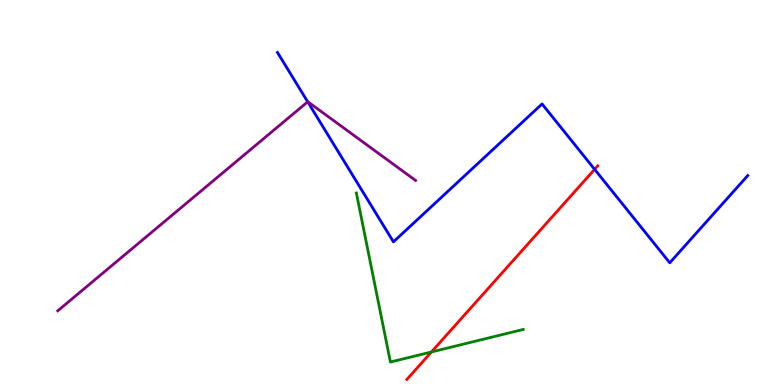[{'lines': ['blue', 'red'], 'intersections': [{'x': 7.67, 'y': 5.6}]}, {'lines': ['green', 'red'], 'intersections': [{'x': 5.57, 'y': 0.858}]}, {'lines': ['purple', 'red'], 'intersections': []}, {'lines': ['blue', 'green'], 'intersections': []}, {'lines': ['blue', 'purple'], 'intersections': [{'x': 3.97, 'y': 7.36}]}, {'lines': ['green', 'purple'], 'intersections': []}]